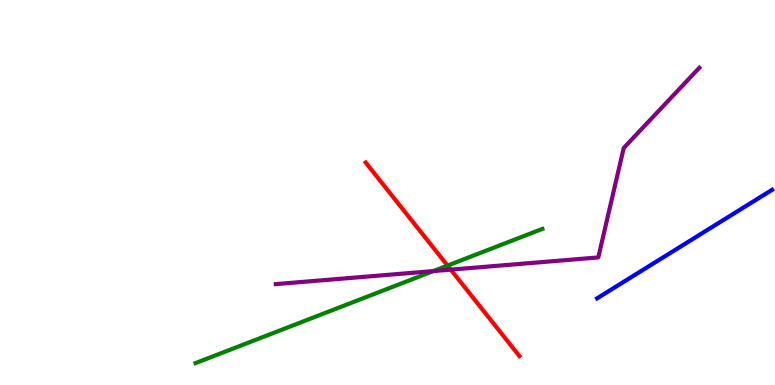[{'lines': ['blue', 'red'], 'intersections': []}, {'lines': ['green', 'red'], 'intersections': [{'x': 5.77, 'y': 3.1}]}, {'lines': ['purple', 'red'], 'intersections': [{'x': 5.82, 'y': 3.0}]}, {'lines': ['blue', 'green'], 'intersections': []}, {'lines': ['blue', 'purple'], 'intersections': []}, {'lines': ['green', 'purple'], 'intersections': [{'x': 5.59, 'y': 2.96}]}]